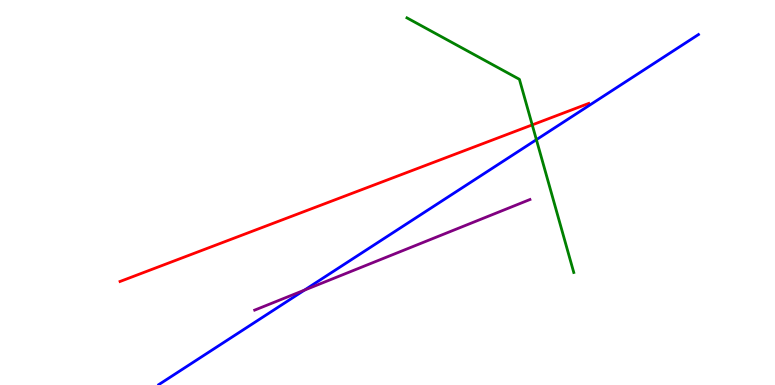[{'lines': ['blue', 'red'], 'intersections': []}, {'lines': ['green', 'red'], 'intersections': [{'x': 6.87, 'y': 6.76}]}, {'lines': ['purple', 'red'], 'intersections': []}, {'lines': ['blue', 'green'], 'intersections': [{'x': 6.92, 'y': 6.37}]}, {'lines': ['blue', 'purple'], 'intersections': [{'x': 3.93, 'y': 2.46}]}, {'lines': ['green', 'purple'], 'intersections': []}]